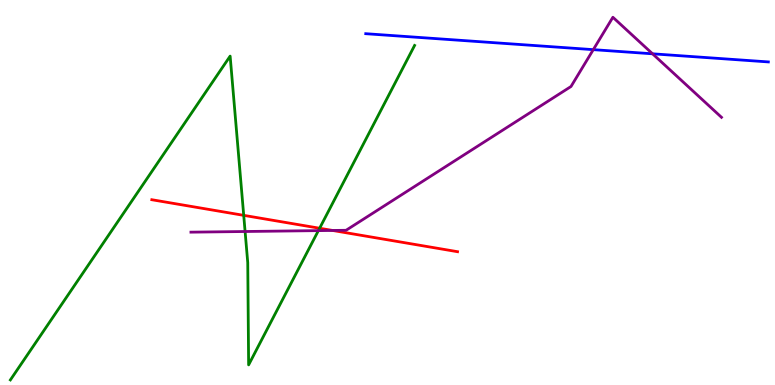[{'lines': ['blue', 'red'], 'intersections': []}, {'lines': ['green', 'red'], 'intersections': [{'x': 3.14, 'y': 4.41}, {'x': 4.12, 'y': 4.07}]}, {'lines': ['purple', 'red'], 'intersections': [{'x': 4.29, 'y': 4.01}]}, {'lines': ['blue', 'green'], 'intersections': []}, {'lines': ['blue', 'purple'], 'intersections': [{'x': 7.66, 'y': 8.71}, {'x': 8.42, 'y': 8.6}]}, {'lines': ['green', 'purple'], 'intersections': [{'x': 3.16, 'y': 3.99}, {'x': 4.11, 'y': 4.01}]}]